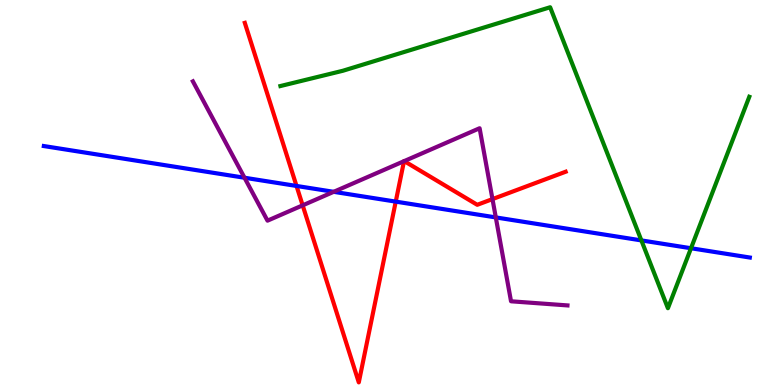[{'lines': ['blue', 'red'], 'intersections': [{'x': 3.83, 'y': 5.17}, {'x': 5.11, 'y': 4.76}]}, {'lines': ['green', 'red'], 'intersections': []}, {'lines': ['purple', 'red'], 'intersections': [{'x': 3.91, 'y': 4.67}, {'x': 5.21, 'y': 5.81}, {'x': 5.22, 'y': 5.82}, {'x': 6.35, 'y': 4.83}]}, {'lines': ['blue', 'green'], 'intersections': [{'x': 8.28, 'y': 3.76}, {'x': 8.92, 'y': 3.55}]}, {'lines': ['blue', 'purple'], 'intersections': [{'x': 3.16, 'y': 5.38}, {'x': 4.31, 'y': 5.02}, {'x': 6.4, 'y': 4.35}]}, {'lines': ['green', 'purple'], 'intersections': []}]